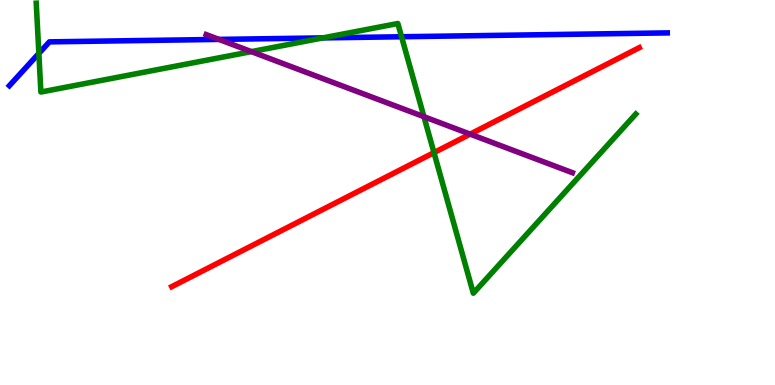[{'lines': ['blue', 'red'], 'intersections': []}, {'lines': ['green', 'red'], 'intersections': [{'x': 5.6, 'y': 6.04}]}, {'lines': ['purple', 'red'], 'intersections': [{'x': 6.07, 'y': 6.52}]}, {'lines': ['blue', 'green'], 'intersections': [{'x': 0.501, 'y': 8.61}, {'x': 4.17, 'y': 9.02}, {'x': 5.18, 'y': 9.05}]}, {'lines': ['blue', 'purple'], 'intersections': [{'x': 2.83, 'y': 8.98}]}, {'lines': ['green', 'purple'], 'intersections': [{'x': 3.24, 'y': 8.66}, {'x': 5.47, 'y': 6.97}]}]